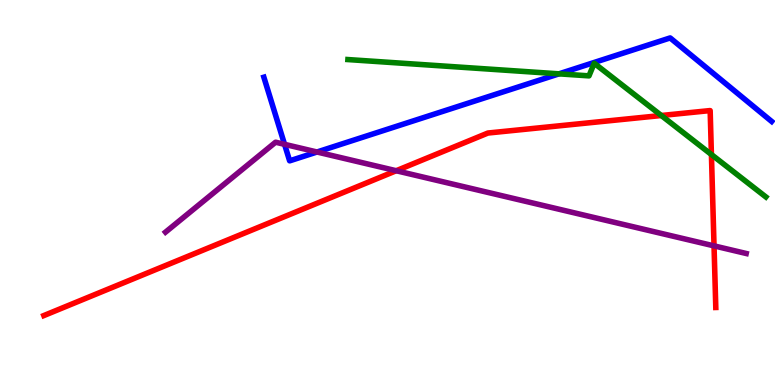[{'lines': ['blue', 'red'], 'intersections': []}, {'lines': ['green', 'red'], 'intersections': [{'x': 8.53, 'y': 7.0}, {'x': 9.18, 'y': 5.99}]}, {'lines': ['purple', 'red'], 'intersections': [{'x': 5.11, 'y': 5.57}, {'x': 9.21, 'y': 3.61}]}, {'lines': ['blue', 'green'], 'intersections': [{'x': 7.21, 'y': 8.08}]}, {'lines': ['blue', 'purple'], 'intersections': [{'x': 3.67, 'y': 6.25}, {'x': 4.09, 'y': 6.05}]}, {'lines': ['green', 'purple'], 'intersections': []}]